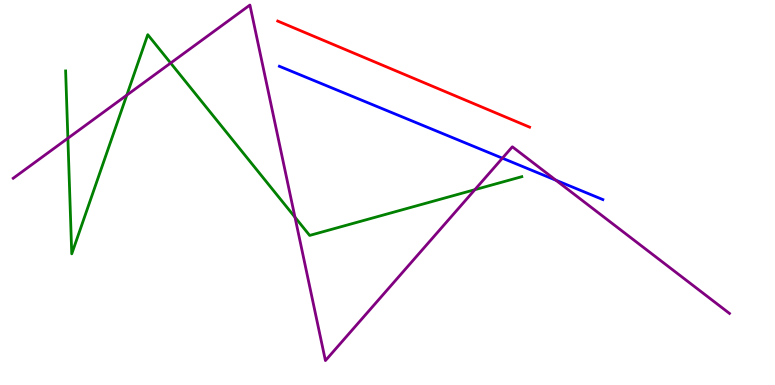[{'lines': ['blue', 'red'], 'intersections': []}, {'lines': ['green', 'red'], 'intersections': []}, {'lines': ['purple', 'red'], 'intersections': []}, {'lines': ['blue', 'green'], 'intersections': []}, {'lines': ['blue', 'purple'], 'intersections': [{'x': 6.48, 'y': 5.89}, {'x': 7.17, 'y': 5.32}]}, {'lines': ['green', 'purple'], 'intersections': [{'x': 0.876, 'y': 6.41}, {'x': 1.64, 'y': 7.53}, {'x': 2.2, 'y': 8.36}, {'x': 3.81, 'y': 4.36}, {'x': 6.13, 'y': 5.07}]}]